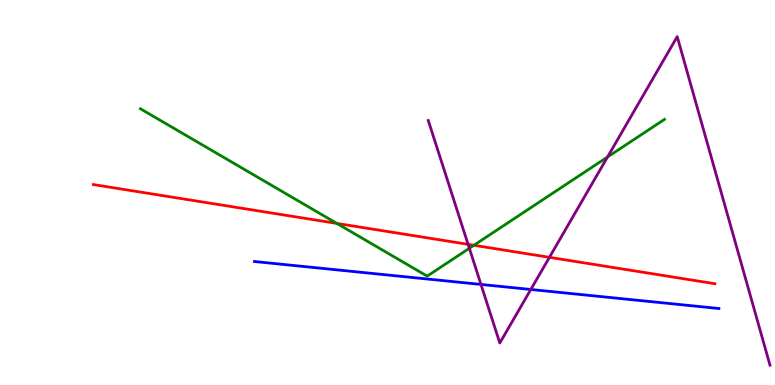[{'lines': ['blue', 'red'], 'intersections': []}, {'lines': ['green', 'red'], 'intersections': [{'x': 4.35, 'y': 4.2}, {'x': 6.11, 'y': 3.63}]}, {'lines': ['purple', 'red'], 'intersections': [{'x': 6.04, 'y': 3.65}, {'x': 7.09, 'y': 3.32}]}, {'lines': ['blue', 'green'], 'intersections': []}, {'lines': ['blue', 'purple'], 'intersections': [{'x': 6.21, 'y': 2.61}, {'x': 6.85, 'y': 2.48}]}, {'lines': ['green', 'purple'], 'intersections': [{'x': 6.06, 'y': 3.55}, {'x': 7.84, 'y': 5.92}]}]